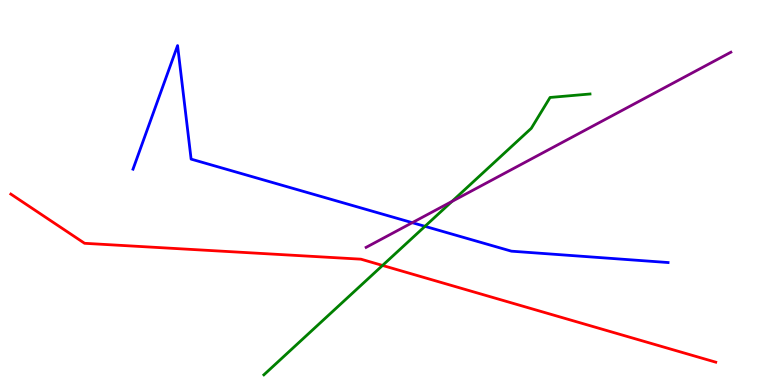[{'lines': ['blue', 'red'], 'intersections': []}, {'lines': ['green', 'red'], 'intersections': [{'x': 4.94, 'y': 3.11}]}, {'lines': ['purple', 'red'], 'intersections': []}, {'lines': ['blue', 'green'], 'intersections': [{'x': 5.48, 'y': 4.12}]}, {'lines': ['blue', 'purple'], 'intersections': [{'x': 5.32, 'y': 4.22}]}, {'lines': ['green', 'purple'], 'intersections': [{'x': 5.83, 'y': 4.77}]}]